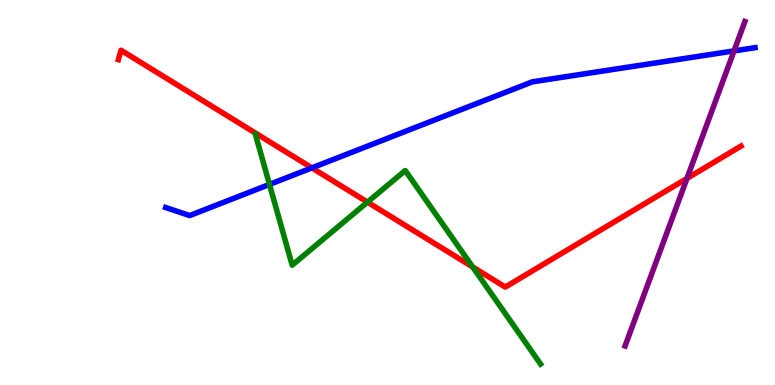[{'lines': ['blue', 'red'], 'intersections': [{'x': 4.02, 'y': 5.64}]}, {'lines': ['green', 'red'], 'intersections': [{'x': 4.74, 'y': 4.75}, {'x': 6.1, 'y': 3.07}]}, {'lines': ['purple', 'red'], 'intersections': [{'x': 8.86, 'y': 5.37}]}, {'lines': ['blue', 'green'], 'intersections': [{'x': 3.48, 'y': 5.21}]}, {'lines': ['blue', 'purple'], 'intersections': [{'x': 9.47, 'y': 8.68}]}, {'lines': ['green', 'purple'], 'intersections': []}]